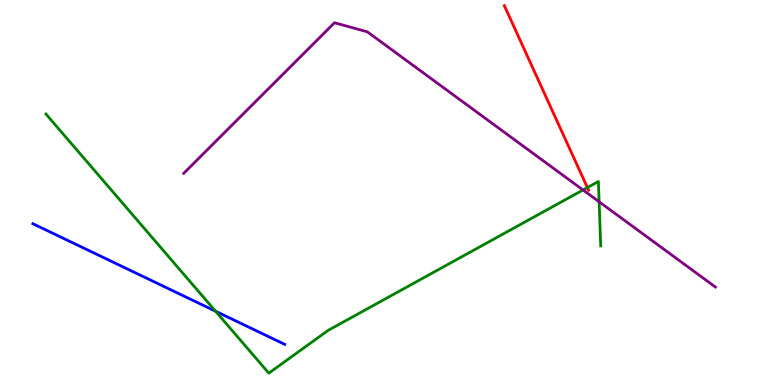[{'lines': ['blue', 'red'], 'intersections': []}, {'lines': ['green', 'red'], 'intersections': [{'x': 7.58, 'y': 5.13}]}, {'lines': ['purple', 'red'], 'intersections': []}, {'lines': ['blue', 'green'], 'intersections': [{'x': 2.78, 'y': 1.92}]}, {'lines': ['blue', 'purple'], 'intersections': []}, {'lines': ['green', 'purple'], 'intersections': [{'x': 7.52, 'y': 5.07}, {'x': 7.73, 'y': 4.76}]}]